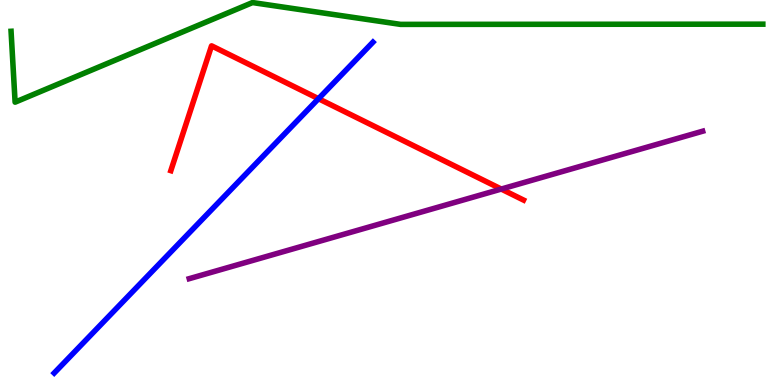[{'lines': ['blue', 'red'], 'intersections': [{'x': 4.11, 'y': 7.44}]}, {'lines': ['green', 'red'], 'intersections': []}, {'lines': ['purple', 'red'], 'intersections': [{'x': 6.47, 'y': 5.09}]}, {'lines': ['blue', 'green'], 'intersections': []}, {'lines': ['blue', 'purple'], 'intersections': []}, {'lines': ['green', 'purple'], 'intersections': []}]